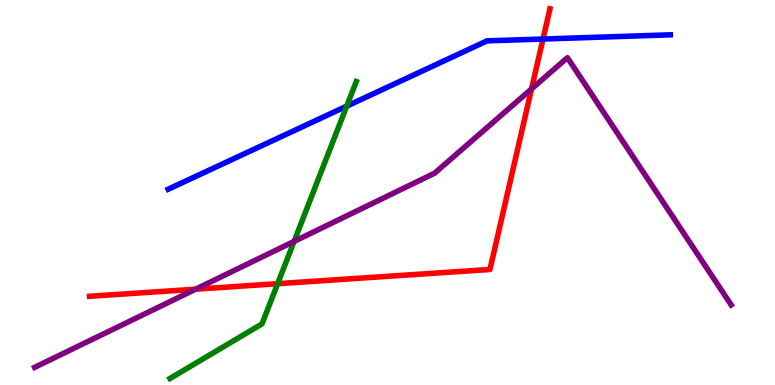[{'lines': ['blue', 'red'], 'intersections': [{'x': 7.01, 'y': 8.99}]}, {'lines': ['green', 'red'], 'intersections': [{'x': 3.58, 'y': 2.63}]}, {'lines': ['purple', 'red'], 'intersections': [{'x': 2.52, 'y': 2.49}, {'x': 6.86, 'y': 7.69}]}, {'lines': ['blue', 'green'], 'intersections': [{'x': 4.47, 'y': 7.24}]}, {'lines': ['blue', 'purple'], 'intersections': []}, {'lines': ['green', 'purple'], 'intersections': [{'x': 3.79, 'y': 3.73}]}]